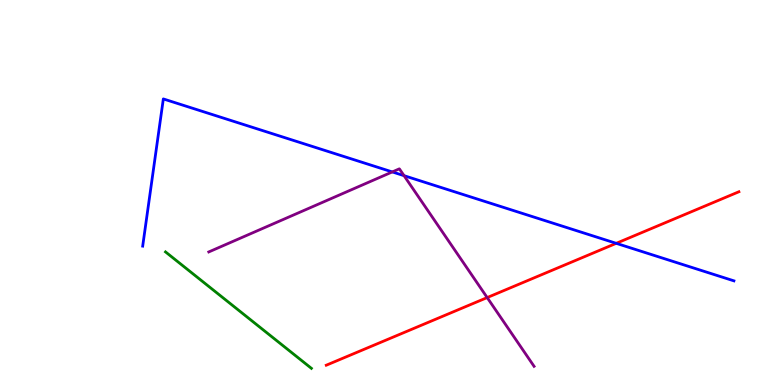[{'lines': ['blue', 'red'], 'intersections': [{'x': 7.95, 'y': 3.68}]}, {'lines': ['green', 'red'], 'intersections': []}, {'lines': ['purple', 'red'], 'intersections': [{'x': 6.29, 'y': 2.27}]}, {'lines': ['blue', 'green'], 'intersections': []}, {'lines': ['blue', 'purple'], 'intersections': [{'x': 5.06, 'y': 5.53}, {'x': 5.21, 'y': 5.44}]}, {'lines': ['green', 'purple'], 'intersections': []}]